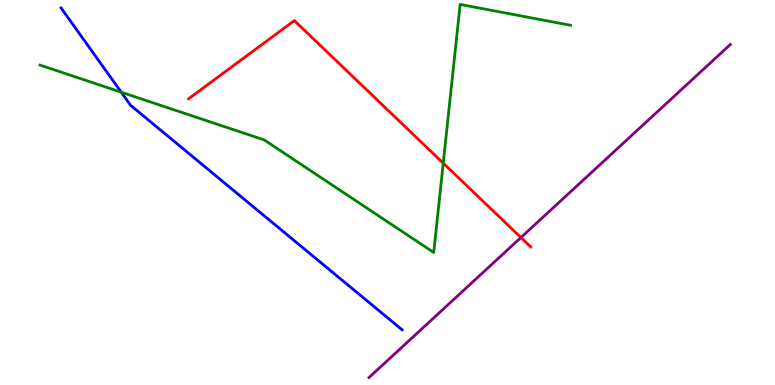[{'lines': ['blue', 'red'], 'intersections': []}, {'lines': ['green', 'red'], 'intersections': [{'x': 5.72, 'y': 5.76}]}, {'lines': ['purple', 'red'], 'intersections': [{'x': 6.72, 'y': 3.83}]}, {'lines': ['blue', 'green'], 'intersections': [{'x': 1.56, 'y': 7.6}]}, {'lines': ['blue', 'purple'], 'intersections': []}, {'lines': ['green', 'purple'], 'intersections': []}]